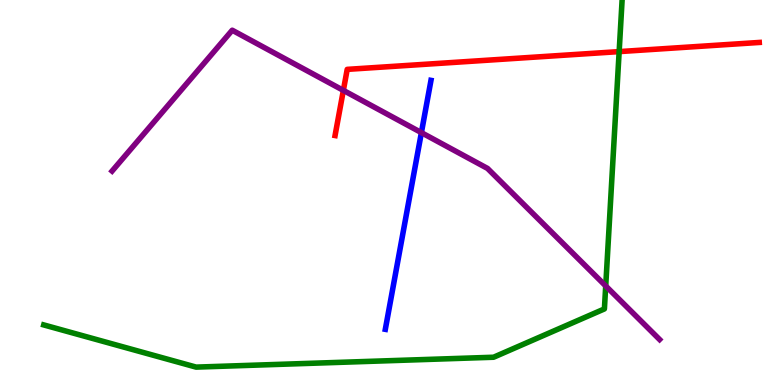[{'lines': ['blue', 'red'], 'intersections': []}, {'lines': ['green', 'red'], 'intersections': [{'x': 7.99, 'y': 8.66}]}, {'lines': ['purple', 'red'], 'intersections': [{'x': 4.43, 'y': 7.65}]}, {'lines': ['blue', 'green'], 'intersections': []}, {'lines': ['blue', 'purple'], 'intersections': [{'x': 5.44, 'y': 6.56}]}, {'lines': ['green', 'purple'], 'intersections': [{'x': 7.82, 'y': 2.57}]}]